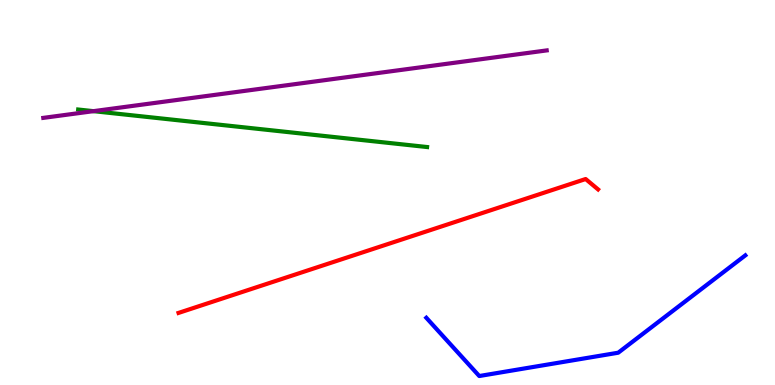[{'lines': ['blue', 'red'], 'intersections': []}, {'lines': ['green', 'red'], 'intersections': []}, {'lines': ['purple', 'red'], 'intersections': []}, {'lines': ['blue', 'green'], 'intersections': []}, {'lines': ['blue', 'purple'], 'intersections': []}, {'lines': ['green', 'purple'], 'intersections': [{'x': 1.21, 'y': 7.11}]}]